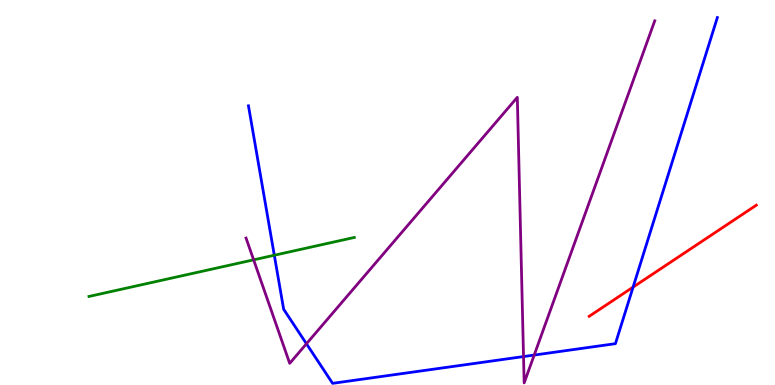[{'lines': ['blue', 'red'], 'intersections': [{'x': 8.17, 'y': 2.54}]}, {'lines': ['green', 'red'], 'intersections': []}, {'lines': ['purple', 'red'], 'intersections': []}, {'lines': ['blue', 'green'], 'intersections': [{'x': 3.54, 'y': 3.37}]}, {'lines': ['blue', 'purple'], 'intersections': [{'x': 3.95, 'y': 1.07}, {'x': 6.76, 'y': 0.739}, {'x': 6.89, 'y': 0.777}]}, {'lines': ['green', 'purple'], 'intersections': [{'x': 3.27, 'y': 3.25}]}]